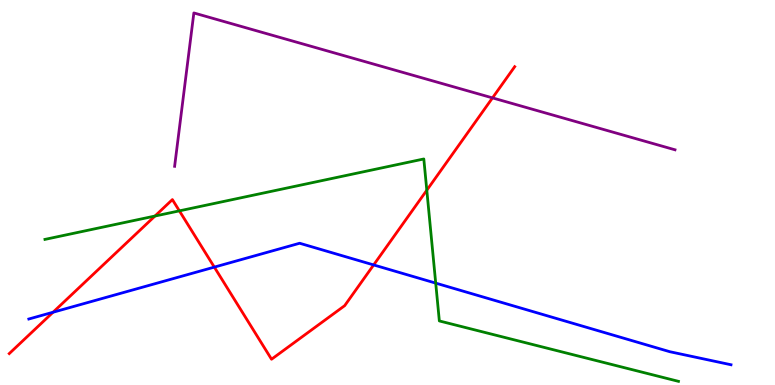[{'lines': ['blue', 'red'], 'intersections': [{'x': 0.685, 'y': 1.89}, {'x': 2.77, 'y': 3.06}, {'x': 4.82, 'y': 3.12}]}, {'lines': ['green', 'red'], 'intersections': [{'x': 2.0, 'y': 4.39}, {'x': 2.31, 'y': 4.52}, {'x': 5.51, 'y': 5.06}]}, {'lines': ['purple', 'red'], 'intersections': [{'x': 6.35, 'y': 7.46}]}, {'lines': ['blue', 'green'], 'intersections': [{'x': 5.62, 'y': 2.65}]}, {'lines': ['blue', 'purple'], 'intersections': []}, {'lines': ['green', 'purple'], 'intersections': []}]